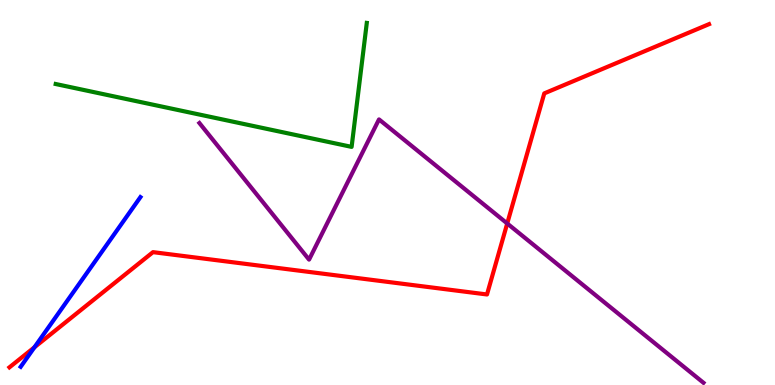[{'lines': ['blue', 'red'], 'intersections': [{'x': 0.445, 'y': 0.98}]}, {'lines': ['green', 'red'], 'intersections': []}, {'lines': ['purple', 'red'], 'intersections': [{'x': 6.54, 'y': 4.2}]}, {'lines': ['blue', 'green'], 'intersections': []}, {'lines': ['blue', 'purple'], 'intersections': []}, {'lines': ['green', 'purple'], 'intersections': []}]